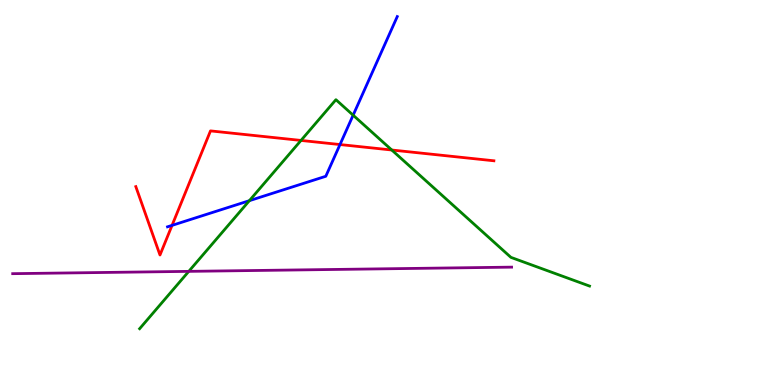[{'lines': ['blue', 'red'], 'intersections': [{'x': 2.22, 'y': 4.15}, {'x': 4.39, 'y': 6.25}]}, {'lines': ['green', 'red'], 'intersections': [{'x': 3.88, 'y': 6.35}, {'x': 5.06, 'y': 6.1}]}, {'lines': ['purple', 'red'], 'intersections': []}, {'lines': ['blue', 'green'], 'intersections': [{'x': 3.22, 'y': 4.79}, {'x': 4.56, 'y': 7.01}]}, {'lines': ['blue', 'purple'], 'intersections': []}, {'lines': ['green', 'purple'], 'intersections': [{'x': 2.44, 'y': 2.95}]}]